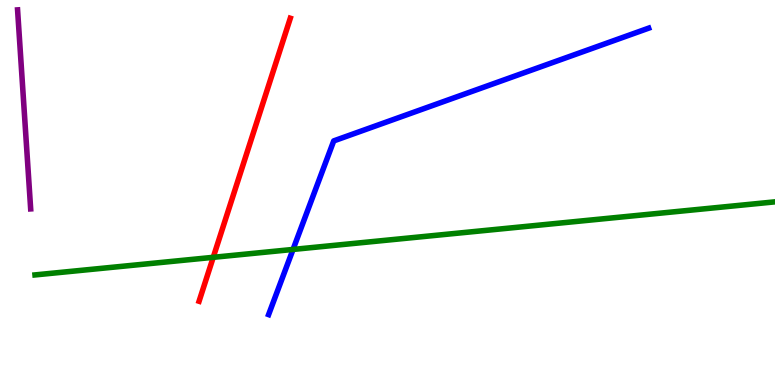[{'lines': ['blue', 'red'], 'intersections': []}, {'lines': ['green', 'red'], 'intersections': [{'x': 2.75, 'y': 3.32}]}, {'lines': ['purple', 'red'], 'intersections': []}, {'lines': ['blue', 'green'], 'intersections': [{'x': 3.78, 'y': 3.52}]}, {'lines': ['blue', 'purple'], 'intersections': []}, {'lines': ['green', 'purple'], 'intersections': []}]